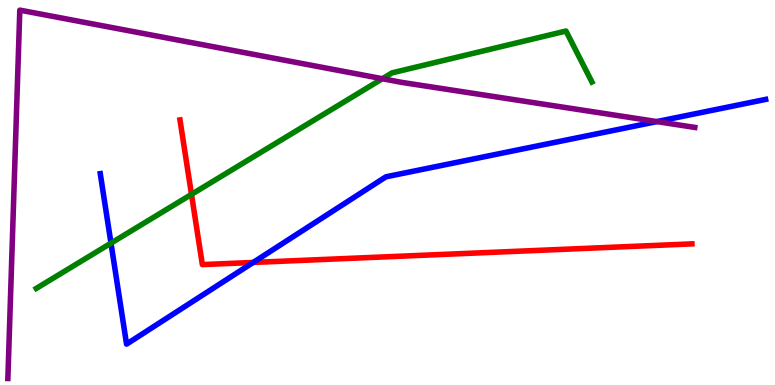[{'lines': ['blue', 'red'], 'intersections': [{'x': 3.27, 'y': 3.18}]}, {'lines': ['green', 'red'], 'intersections': [{'x': 2.47, 'y': 4.95}]}, {'lines': ['purple', 'red'], 'intersections': []}, {'lines': ['blue', 'green'], 'intersections': [{'x': 1.43, 'y': 3.68}]}, {'lines': ['blue', 'purple'], 'intersections': [{'x': 8.48, 'y': 6.84}]}, {'lines': ['green', 'purple'], 'intersections': [{'x': 4.93, 'y': 7.96}]}]